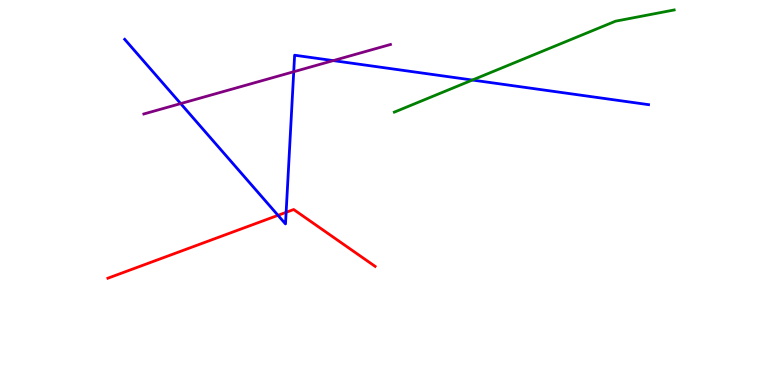[{'lines': ['blue', 'red'], 'intersections': [{'x': 3.59, 'y': 4.41}, {'x': 3.69, 'y': 4.49}]}, {'lines': ['green', 'red'], 'intersections': []}, {'lines': ['purple', 'red'], 'intersections': []}, {'lines': ['blue', 'green'], 'intersections': [{'x': 6.1, 'y': 7.92}]}, {'lines': ['blue', 'purple'], 'intersections': [{'x': 2.33, 'y': 7.31}, {'x': 3.79, 'y': 8.14}, {'x': 4.3, 'y': 8.43}]}, {'lines': ['green', 'purple'], 'intersections': []}]